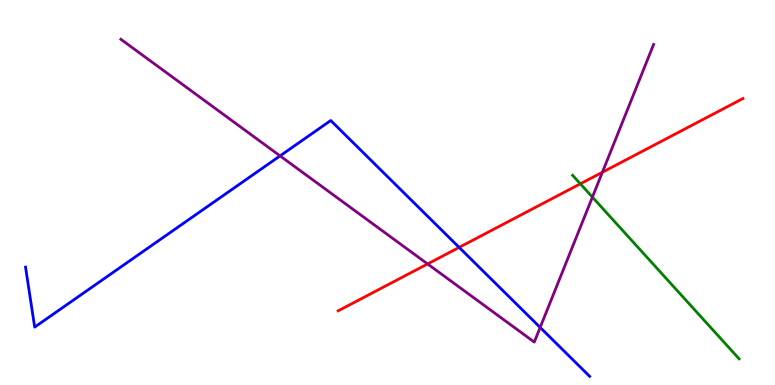[{'lines': ['blue', 'red'], 'intersections': [{'x': 5.92, 'y': 3.57}]}, {'lines': ['green', 'red'], 'intersections': [{'x': 7.49, 'y': 5.23}]}, {'lines': ['purple', 'red'], 'intersections': [{'x': 5.52, 'y': 3.14}, {'x': 7.77, 'y': 5.53}]}, {'lines': ['blue', 'green'], 'intersections': []}, {'lines': ['blue', 'purple'], 'intersections': [{'x': 3.61, 'y': 5.95}, {'x': 6.97, 'y': 1.49}]}, {'lines': ['green', 'purple'], 'intersections': [{'x': 7.64, 'y': 4.88}]}]